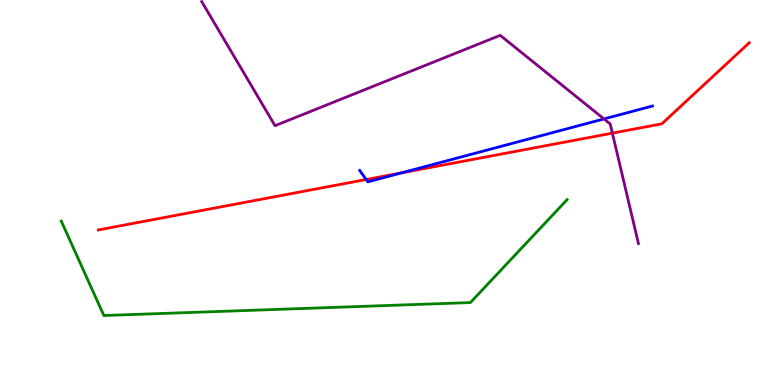[{'lines': ['blue', 'red'], 'intersections': [{'x': 4.72, 'y': 5.34}, {'x': 5.18, 'y': 5.51}]}, {'lines': ['green', 'red'], 'intersections': []}, {'lines': ['purple', 'red'], 'intersections': [{'x': 7.9, 'y': 6.54}]}, {'lines': ['blue', 'green'], 'intersections': []}, {'lines': ['blue', 'purple'], 'intersections': [{'x': 7.79, 'y': 6.91}]}, {'lines': ['green', 'purple'], 'intersections': []}]